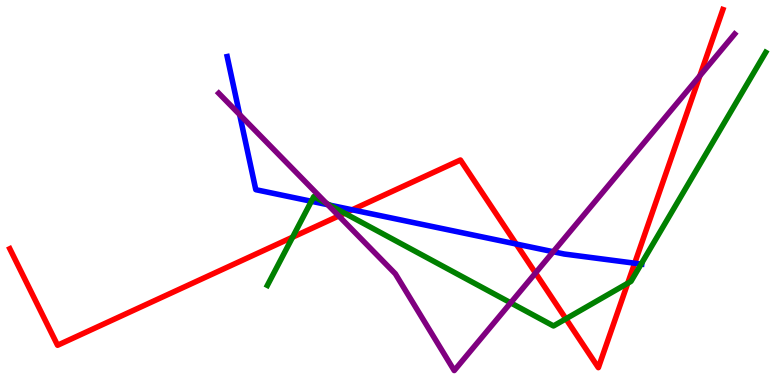[{'lines': ['blue', 'red'], 'intersections': [{'x': 4.54, 'y': 4.55}, {'x': 6.66, 'y': 3.66}, {'x': 8.19, 'y': 3.16}]}, {'lines': ['green', 'red'], 'intersections': [{'x': 3.78, 'y': 3.84}, {'x': 4.45, 'y': 4.46}, {'x': 7.3, 'y': 1.72}, {'x': 8.1, 'y': 2.64}]}, {'lines': ['purple', 'red'], 'intersections': [{'x': 4.37, 'y': 4.39}, {'x': 6.91, 'y': 2.91}, {'x': 9.03, 'y': 8.03}]}, {'lines': ['blue', 'green'], 'intersections': [{'x': 4.02, 'y': 4.77}, {'x': 4.25, 'y': 4.67}, {'x': 8.27, 'y': 3.14}]}, {'lines': ['blue', 'purple'], 'intersections': [{'x': 3.09, 'y': 7.02}, {'x': 4.23, 'y': 4.68}, {'x': 7.14, 'y': 3.46}]}, {'lines': ['green', 'purple'], 'intersections': [{'x': 4.21, 'y': 4.72}, {'x': 6.59, 'y': 2.13}]}]